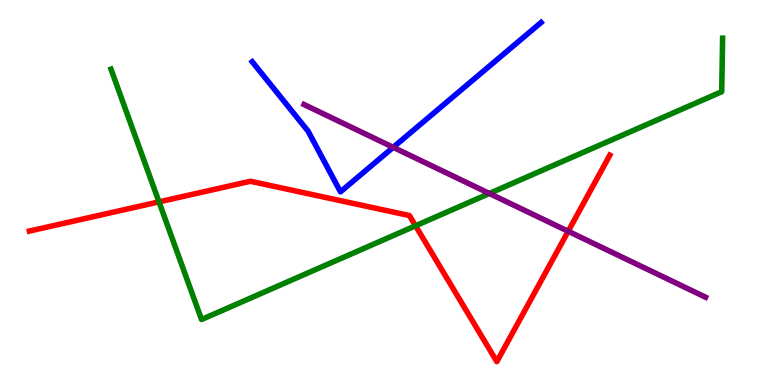[{'lines': ['blue', 'red'], 'intersections': []}, {'lines': ['green', 'red'], 'intersections': [{'x': 2.05, 'y': 4.76}, {'x': 5.36, 'y': 4.14}]}, {'lines': ['purple', 'red'], 'intersections': [{'x': 7.33, 'y': 3.99}]}, {'lines': ['blue', 'green'], 'intersections': []}, {'lines': ['blue', 'purple'], 'intersections': [{'x': 5.07, 'y': 6.17}]}, {'lines': ['green', 'purple'], 'intersections': [{'x': 6.31, 'y': 4.97}]}]